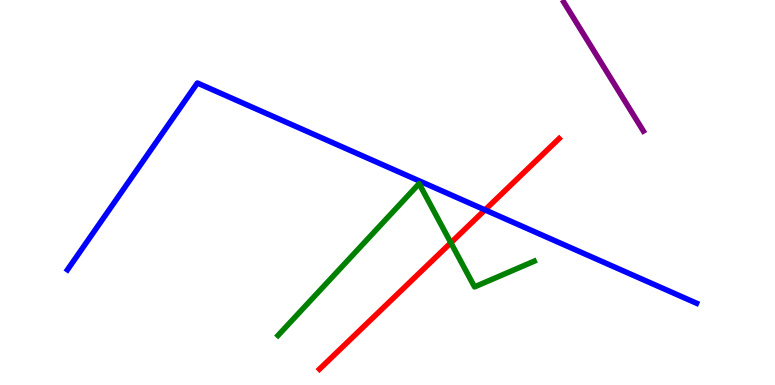[{'lines': ['blue', 'red'], 'intersections': [{'x': 6.26, 'y': 4.55}]}, {'lines': ['green', 'red'], 'intersections': [{'x': 5.82, 'y': 3.69}]}, {'lines': ['purple', 'red'], 'intersections': []}, {'lines': ['blue', 'green'], 'intersections': []}, {'lines': ['blue', 'purple'], 'intersections': []}, {'lines': ['green', 'purple'], 'intersections': []}]